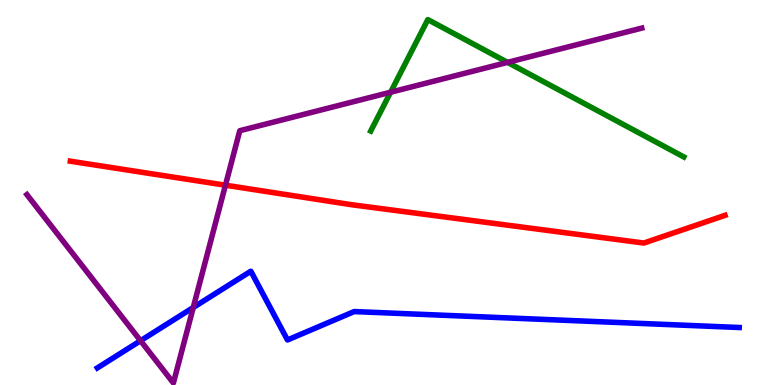[{'lines': ['blue', 'red'], 'intersections': []}, {'lines': ['green', 'red'], 'intersections': []}, {'lines': ['purple', 'red'], 'intersections': [{'x': 2.91, 'y': 5.19}]}, {'lines': ['blue', 'green'], 'intersections': []}, {'lines': ['blue', 'purple'], 'intersections': [{'x': 1.81, 'y': 1.15}, {'x': 2.49, 'y': 2.01}]}, {'lines': ['green', 'purple'], 'intersections': [{'x': 5.04, 'y': 7.6}, {'x': 6.55, 'y': 8.38}]}]